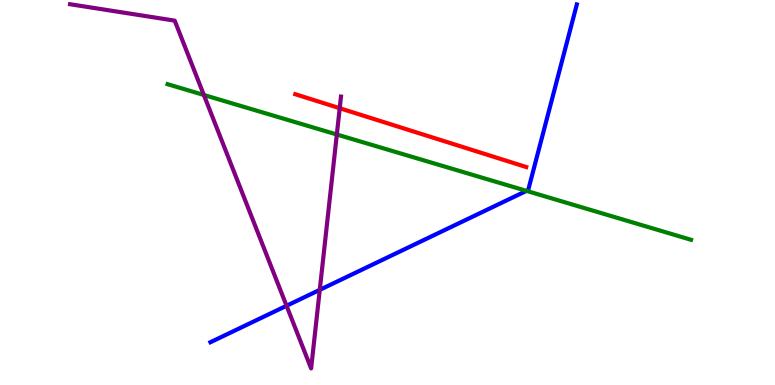[{'lines': ['blue', 'red'], 'intersections': []}, {'lines': ['green', 'red'], 'intersections': []}, {'lines': ['purple', 'red'], 'intersections': [{'x': 4.38, 'y': 7.19}]}, {'lines': ['blue', 'green'], 'intersections': [{'x': 6.79, 'y': 5.04}]}, {'lines': ['blue', 'purple'], 'intersections': [{'x': 3.7, 'y': 2.06}, {'x': 4.13, 'y': 2.47}]}, {'lines': ['green', 'purple'], 'intersections': [{'x': 2.63, 'y': 7.53}, {'x': 4.35, 'y': 6.51}]}]